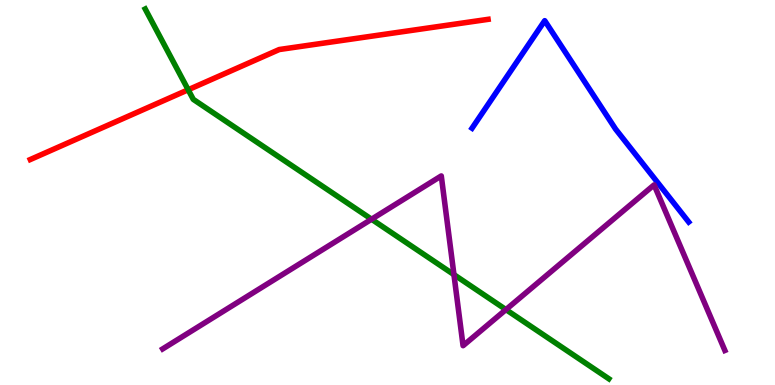[{'lines': ['blue', 'red'], 'intersections': []}, {'lines': ['green', 'red'], 'intersections': [{'x': 2.43, 'y': 7.67}]}, {'lines': ['purple', 'red'], 'intersections': []}, {'lines': ['blue', 'green'], 'intersections': []}, {'lines': ['blue', 'purple'], 'intersections': []}, {'lines': ['green', 'purple'], 'intersections': [{'x': 4.79, 'y': 4.31}, {'x': 5.86, 'y': 2.87}, {'x': 6.53, 'y': 1.96}]}]